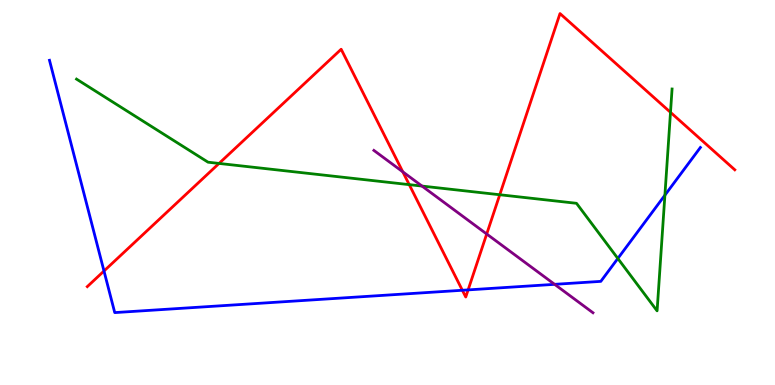[{'lines': ['blue', 'red'], 'intersections': [{'x': 1.34, 'y': 2.96}, {'x': 5.97, 'y': 2.46}, {'x': 6.04, 'y': 2.47}]}, {'lines': ['green', 'red'], 'intersections': [{'x': 2.83, 'y': 5.76}, {'x': 5.28, 'y': 5.2}, {'x': 6.45, 'y': 4.94}, {'x': 8.65, 'y': 7.08}]}, {'lines': ['purple', 'red'], 'intersections': [{'x': 5.2, 'y': 5.54}, {'x': 6.28, 'y': 3.92}]}, {'lines': ['blue', 'green'], 'intersections': [{'x': 7.97, 'y': 3.29}, {'x': 8.58, 'y': 4.93}]}, {'lines': ['blue', 'purple'], 'intersections': [{'x': 7.16, 'y': 2.61}]}, {'lines': ['green', 'purple'], 'intersections': [{'x': 5.45, 'y': 5.17}]}]